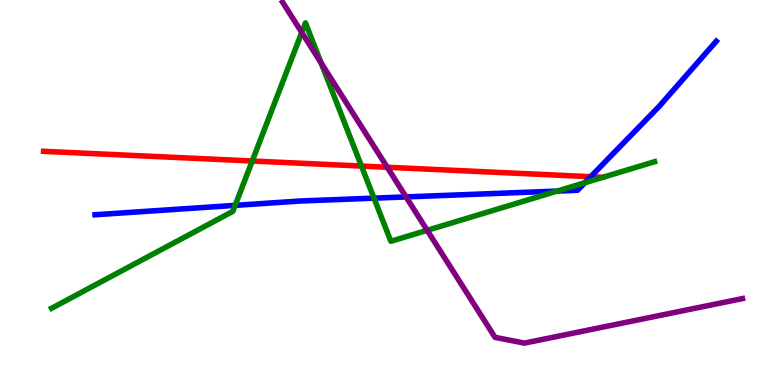[{'lines': ['blue', 'red'], 'intersections': [{'x': 7.62, 'y': 5.41}]}, {'lines': ['green', 'red'], 'intersections': [{'x': 3.25, 'y': 5.82}, {'x': 4.66, 'y': 5.69}]}, {'lines': ['purple', 'red'], 'intersections': [{'x': 5.0, 'y': 5.66}]}, {'lines': ['blue', 'green'], 'intersections': [{'x': 3.03, 'y': 4.67}, {'x': 4.83, 'y': 4.85}, {'x': 7.19, 'y': 5.04}, {'x': 7.55, 'y': 5.25}]}, {'lines': ['blue', 'purple'], 'intersections': [{'x': 5.24, 'y': 4.89}]}, {'lines': ['green', 'purple'], 'intersections': [{'x': 3.89, 'y': 9.16}, {'x': 4.14, 'y': 8.36}, {'x': 5.51, 'y': 4.02}]}]